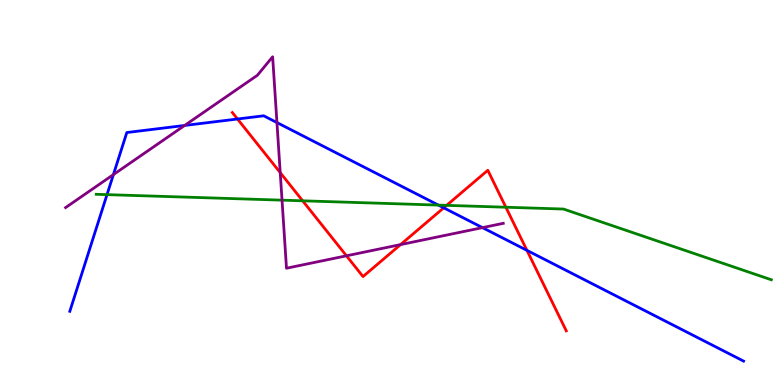[{'lines': ['blue', 'red'], 'intersections': [{'x': 3.06, 'y': 6.91}, {'x': 5.73, 'y': 4.6}, {'x': 6.8, 'y': 3.5}]}, {'lines': ['green', 'red'], 'intersections': [{'x': 3.91, 'y': 4.78}, {'x': 5.76, 'y': 4.67}, {'x': 6.53, 'y': 4.62}]}, {'lines': ['purple', 'red'], 'intersections': [{'x': 3.62, 'y': 5.52}, {'x': 4.47, 'y': 3.36}, {'x': 5.17, 'y': 3.65}]}, {'lines': ['blue', 'green'], 'intersections': [{'x': 1.38, 'y': 4.94}, {'x': 5.66, 'y': 4.67}]}, {'lines': ['blue', 'purple'], 'intersections': [{'x': 1.46, 'y': 5.46}, {'x': 2.38, 'y': 6.74}, {'x': 3.57, 'y': 6.82}, {'x': 6.23, 'y': 4.09}]}, {'lines': ['green', 'purple'], 'intersections': [{'x': 3.64, 'y': 4.8}]}]